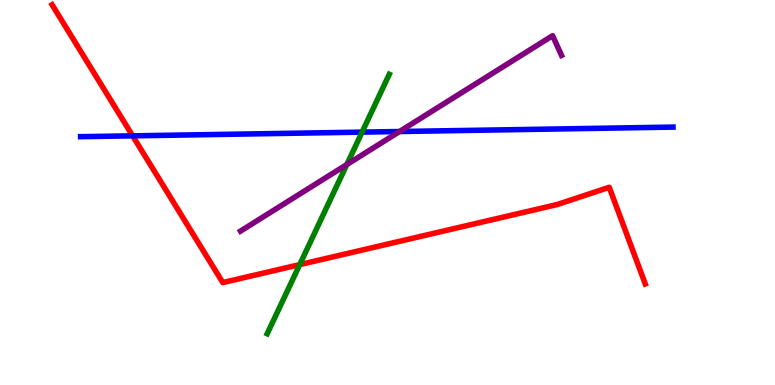[{'lines': ['blue', 'red'], 'intersections': [{'x': 1.71, 'y': 6.47}]}, {'lines': ['green', 'red'], 'intersections': [{'x': 3.87, 'y': 3.13}]}, {'lines': ['purple', 'red'], 'intersections': []}, {'lines': ['blue', 'green'], 'intersections': [{'x': 4.67, 'y': 6.57}]}, {'lines': ['blue', 'purple'], 'intersections': [{'x': 5.16, 'y': 6.58}]}, {'lines': ['green', 'purple'], 'intersections': [{'x': 4.48, 'y': 5.73}]}]